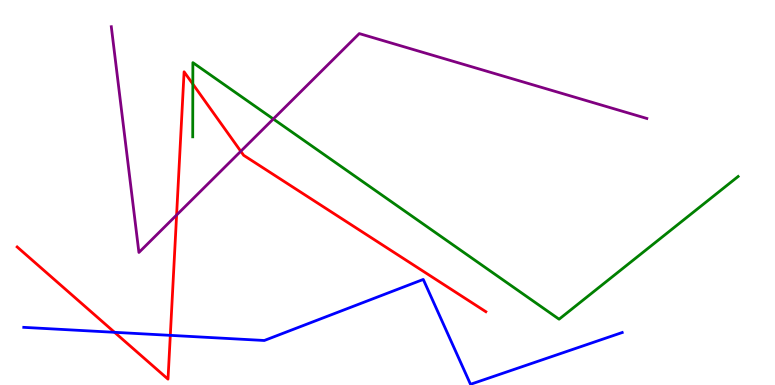[{'lines': ['blue', 'red'], 'intersections': [{'x': 1.48, 'y': 1.37}, {'x': 2.2, 'y': 1.29}]}, {'lines': ['green', 'red'], 'intersections': [{'x': 2.49, 'y': 7.82}]}, {'lines': ['purple', 'red'], 'intersections': [{'x': 2.28, 'y': 4.41}, {'x': 3.11, 'y': 6.07}]}, {'lines': ['blue', 'green'], 'intersections': []}, {'lines': ['blue', 'purple'], 'intersections': []}, {'lines': ['green', 'purple'], 'intersections': [{'x': 3.53, 'y': 6.91}]}]